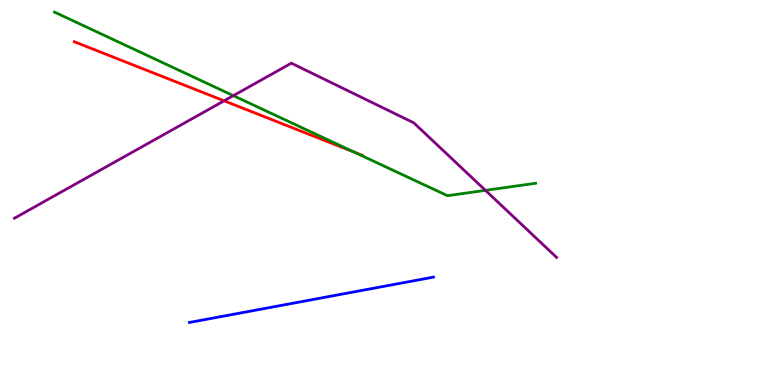[{'lines': ['blue', 'red'], 'intersections': []}, {'lines': ['green', 'red'], 'intersections': [{'x': 4.57, 'y': 6.05}]}, {'lines': ['purple', 'red'], 'intersections': [{'x': 2.89, 'y': 7.38}]}, {'lines': ['blue', 'green'], 'intersections': []}, {'lines': ['blue', 'purple'], 'intersections': []}, {'lines': ['green', 'purple'], 'intersections': [{'x': 3.01, 'y': 7.52}, {'x': 6.26, 'y': 5.06}]}]